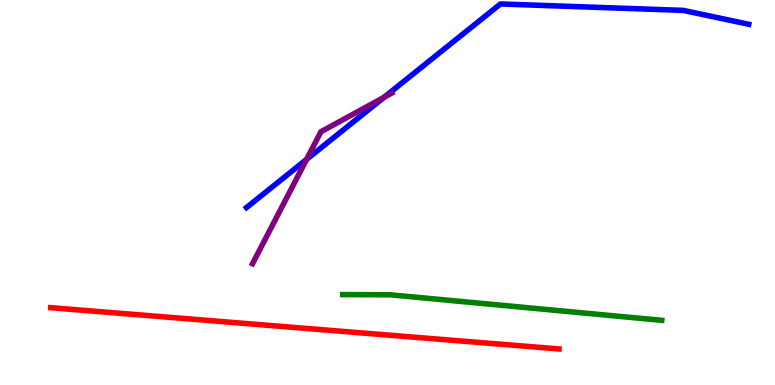[{'lines': ['blue', 'red'], 'intersections': []}, {'lines': ['green', 'red'], 'intersections': []}, {'lines': ['purple', 'red'], 'intersections': []}, {'lines': ['blue', 'green'], 'intersections': []}, {'lines': ['blue', 'purple'], 'intersections': [{'x': 3.96, 'y': 5.86}, {'x': 4.96, 'y': 7.47}]}, {'lines': ['green', 'purple'], 'intersections': []}]